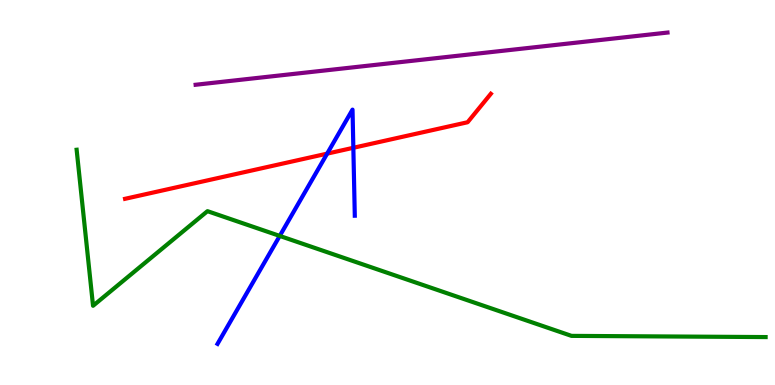[{'lines': ['blue', 'red'], 'intersections': [{'x': 4.22, 'y': 6.01}, {'x': 4.56, 'y': 6.16}]}, {'lines': ['green', 'red'], 'intersections': []}, {'lines': ['purple', 'red'], 'intersections': []}, {'lines': ['blue', 'green'], 'intersections': [{'x': 3.61, 'y': 3.87}]}, {'lines': ['blue', 'purple'], 'intersections': []}, {'lines': ['green', 'purple'], 'intersections': []}]